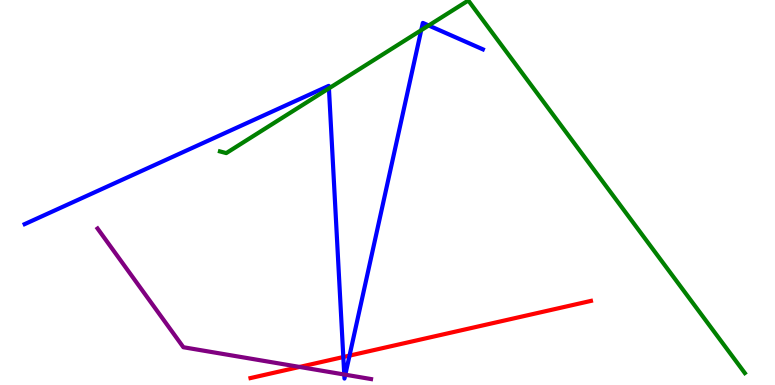[{'lines': ['blue', 'red'], 'intersections': [{'x': 4.43, 'y': 0.726}, {'x': 4.51, 'y': 0.763}]}, {'lines': ['green', 'red'], 'intersections': []}, {'lines': ['purple', 'red'], 'intersections': [{'x': 3.87, 'y': 0.469}]}, {'lines': ['blue', 'green'], 'intersections': [{'x': 4.24, 'y': 7.7}, {'x': 5.44, 'y': 9.22}, {'x': 5.53, 'y': 9.34}]}, {'lines': ['blue', 'purple'], 'intersections': [{'x': 4.44, 'y': 0.272}, {'x': 4.46, 'y': 0.268}]}, {'lines': ['green', 'purple'], 'intersections': []}]